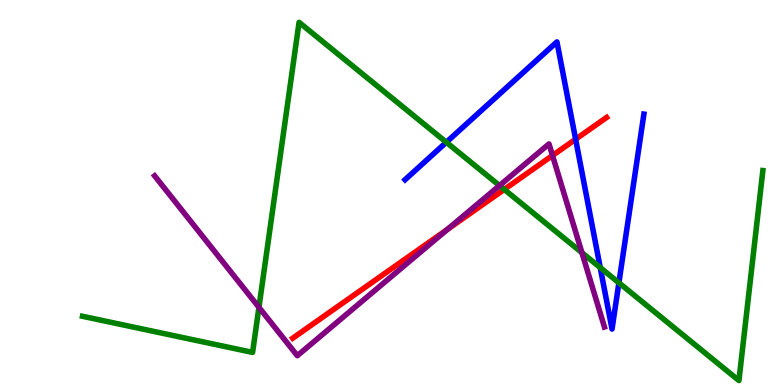[{'lines': ['blue', 'red'], 'intersections': [{'x': 7.43, 'y': 6.38}]}, {'lines': ['green', 'red'], 'intersections': [{'x': 6.51, 'y': 5.08}]}, {'lines': ['purple', 'red'], 'intersections': [{'x': 5.77, 'y': 4.04}, {'x': 7.13, 'y': 5.96}]}, {'lines': ['blue', 'green'], 'intersections': [{'x': 5.76, 'y': 6.3}, {'x': 7.75, 'y': 3.05}, {'x': 7.99, 'y': 2.65}]}, {'lines': ['blue', 'purple'], 'intersections': []}, {'lines': ['green', 'purple'], 'intersections': [{'x': 3.34, 'y': 2.02}, {'x': 6.45, 'y': 5.18}, {'x': 7.51, 'y': 3.44}]}]